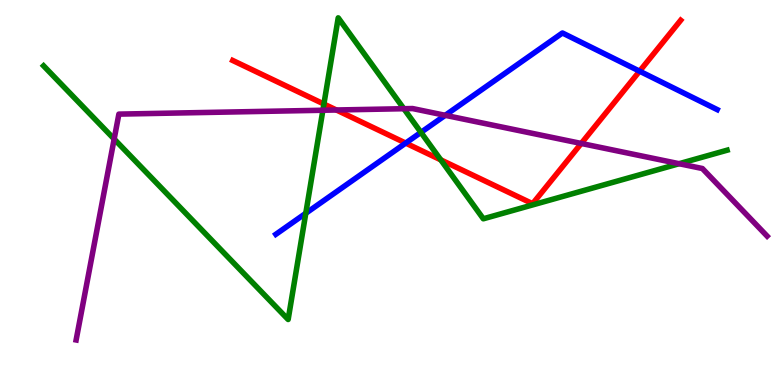[{'lines': ['blue', 'red'], 'intersections': [{'x': 5.23, 'y': 6.28}, {'x': 8.25, 'y': 8.15}]}, {'lines': ['green', 'red'], 'intersections': [{'x': 4.18, 'y': 7.3}, {'x': 5.69, 'y': 5.85}]}, {'lines': ['purple', 'red'], 'intersections': [{'x': 4.34, 'y': 7.14}, {'x': 7.5, 'y': 6.27}]}, {'lines': ['blue', 'green'], 'intersections': [{'x': 3.95, 'y': 4.46}, {'x': 5.43, 'y': 6.56}]}, {'lines': ['blue', 'purple'], 'intersections': [{'x': 5.74, 'y': 7.0}]}, {'lines': ['green', 'purple'], 'intersections': [{'x': 1.47, 'y': 6.39}, {'x': 4.17, 'y': 7.14}, {'x': 5.21, 'y': 7.18}, {'x': 8.76, 'y': 5.75}]}]